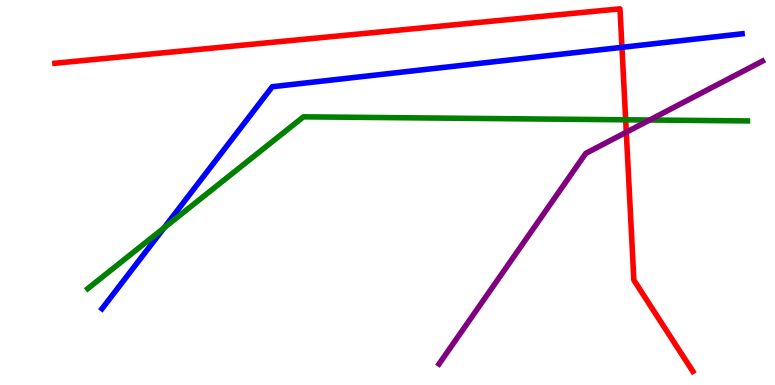[{'lines': ['blue', 'red'], 'intersections': [{'x': 8.03, 'y': 8.77}]}, {'lines': ['green', 'red'], 'intersections': [{'x': 8.07, 'y': 6.89}]}, {'lines': ['purple', 'red'], 'intersections': [{'x': 8.08, 'y': 6.57}]}, {'lines': ['blue', 'green'], 'intersections': [{'x': 2.12, 'y': 4.08}]}, {'lines': ['blue', 'purple'], 'intersections': []}, {'lines': ['green', 'purple'], 'intersections': [{'x': 8.38, 'y': 6.88}]}]